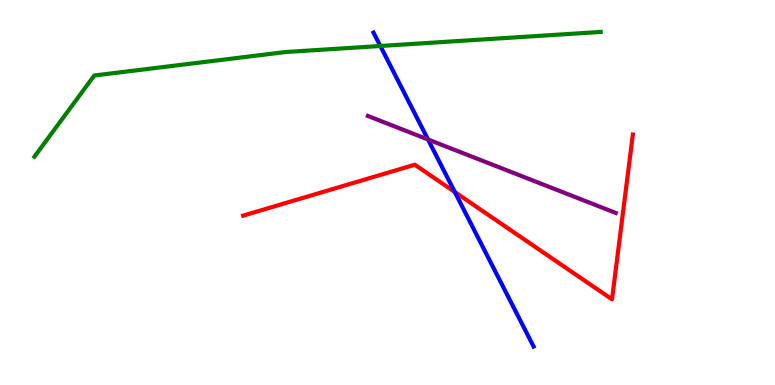[{'lines': ['blue', 'red'], 'intersections': [{'x': 5.87, 'y': 5.01}]}, {'lines': ['green', 'red'], 'intersections': []}, {'lines': ['purple', 'red'], 'intersections': []}, {'lines': ['blue', 'green'], 'intersections': [{'x': 4.91, 'y': 8.81}]}, {'lines': ['blue', 'purple'], 'intersections': [{'x': 5.52, 'y': 6.38}]}, {'lines': ['green', 'purple'], 'intersections': []}]